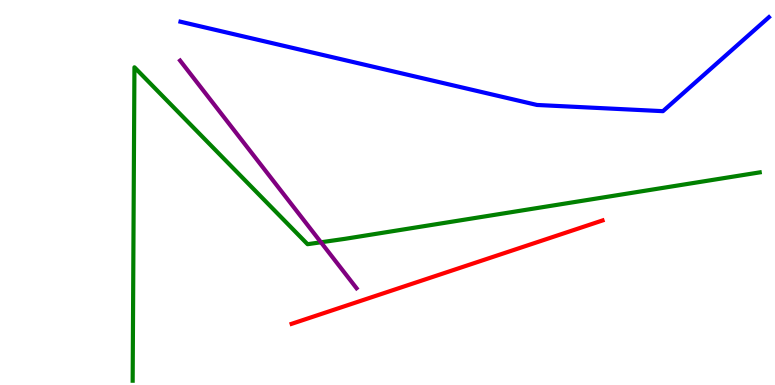[{'lines': ['blue', 'red'], 'intersections': []}, {'lines': ['green', 'red'], 'intersections': []}, {'lines': ['purple', 'red'], 'intersections': []}, {'lines': ['blue', 'green'], 'intersections': []}, {'lines': ['blue', 'purple'], 'intersections': []}, {'lines': ['green', 'purple'], 'intersections': [{'x': 4.14, 'y': 3.71}]}]